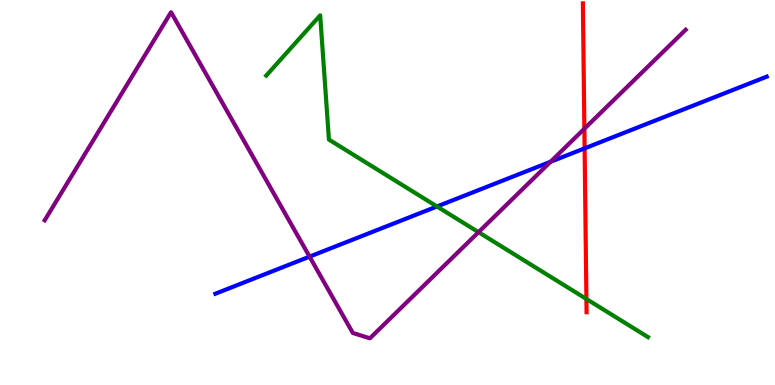[{'lines': ['blue', 'red'], 'intersections': [{'x': 7.54, 'y': 6.15}]}, {'lines': ['green', 'red'], 'intersections': [{'x': 7.57, 'y': 2.23}]}, {'lines': ['purple', 'red'], 'intersections': [{'x': 7.54, 'y': 6.66}]}, {'lines': ['blue', 'green'], 'intersections': [{'x': 5.64, 'y': 4.64}]}, {'lines': ['blue', 'purple'], 'intersections': [{'x': 3.99, 'y': 3.33}, {'x': 7.1, 'y': 5.8}]}, {'lines': ['green', 'purple'], 'intersections': [{'x': 6.17, 'y': 3.97}]}]